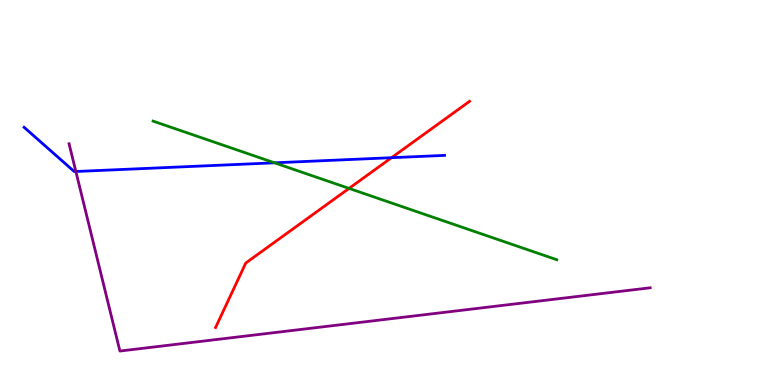[{'lines': ['blue', 'red'], 'intersections': [{'x': 5.05, 'y': 5.9}]}, {'lines': ['green', 'red'], 'intersections': [{'x': 4.5, 'y': 5.11}]}, {'lines': ['purple', 'red'], 'intersections': []}, {'lines': ['blue', 'green'], 'intersections': [{'x': 3.54, 'y': 5.77}]}, {'lines': ['blue', 'purple'], 'intersections': [{'x': 0.979, 'y': 5.55}]}, {'lines': ['green', 'purple'], 'intersections': []}]